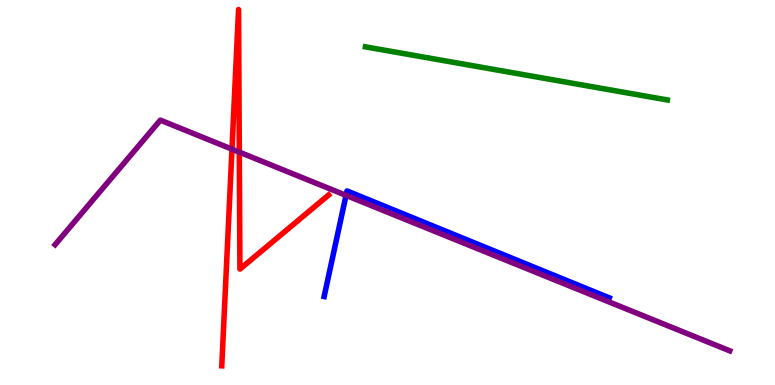[{'lines': ['blue', 'red'], 'intersections': []}, {'lines': ['green', 'red'], 'intersections': []}, {'lines': ['purple', 'red'], 'intersections': [{'x': 2.99, 'y': 6.13}, {'x': 3.09, 'y': 6.05}]}, {'lines': ['blue', 'green'], 'intersections': []}, {'lines': ['blue', 'purple'], 'intersections': [{'x': 4.46, 'y': 4.93}]}, {'lines': ['green', 'purple'], 'intersections': []}]